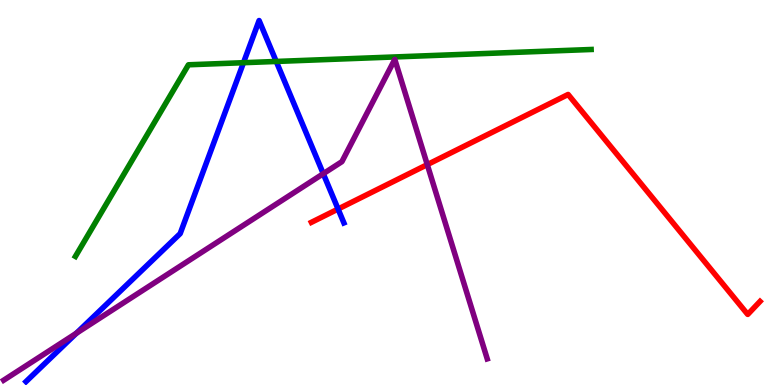[{'lines': ['blue', 'red'], 'intersections': [{'x': 4.36, 'y': 4.57}]}, {'lines': ['green', 'red'], 'intersections': []}, {'lines': ['purple', 'red'], 'intersections': [{'x': 5.51, 'y': 5.72}]}, {'lines': ['blue', 'green'], 'intersections': [{'x': 3.14, 'y': 8.37}, {'x': 3.56, 'y': 8.4}]}, {'lines': ['blue', 'purple'], 'intersections': [{'x': 0.986, 'y': 1.34}, {'x': 4.17, 'y': 5.49}]}, {'lines': ['green', 'purple'], 'intersections': []}]